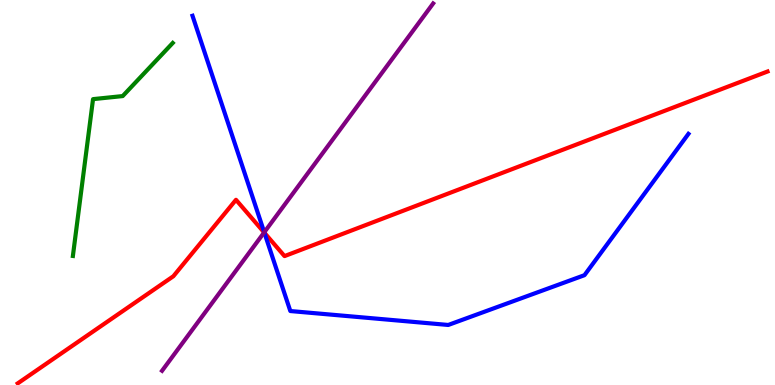[{'lines': ['blue', 'red'], 'intersections': [{'x': 3.41, 'y': 3.95}]}, {'lines': ['green', 'red'], 'intersections': []}, {'lines': ['purple', 'red'], 'intersections': [{'x': 3.41, 'y': 3.96}]}, {'lines': ['blue', 'green'], 'intersections': []}, {'lines': ['blue', 'purple'], 'intersections': [{'x': 3.41, 'y': 3.97}]}, {'lines': ['green', 'purple'], 'intersections': []}]